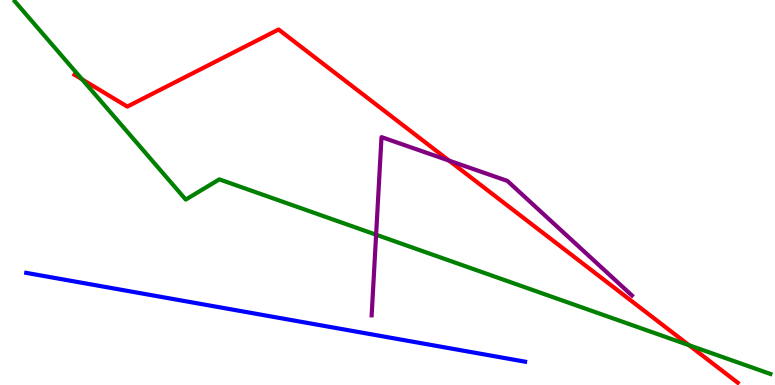[{'lines': ['blue', 'red'], 'intersections': []}, {'lines': ['green', 'red'], 'intersections': [{'x': 1.06, 'y': 7.94}, {'x': 8.89, 'y': 1.03}]}, {'lines': ['purple', 'red'], 'intersections': [{'x': 5.79, 'y': 5.83}]}, {'lines': ['blue', 'green'], 'intersections': []}, {'lines': ['blue', 'purple'], 'intersections': []}, {'lines': ['green', 'purple'], 'intersections': [{'x': 4.85, 'y': 3.9}]}]